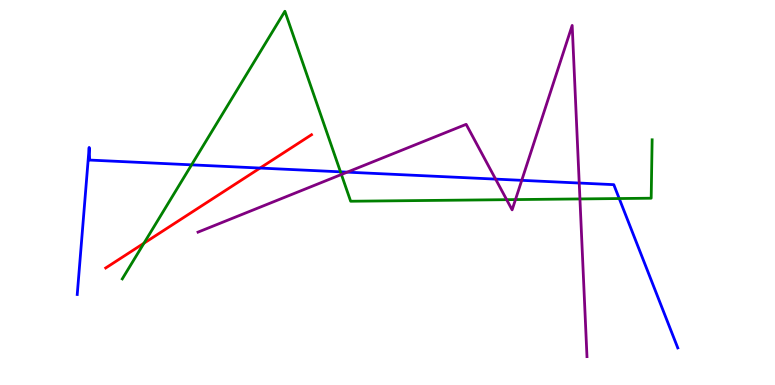[{'lines': ['blue', 'red'], 'intersections': [{'x': 3.36, 'y': 5.63}]}, {'lines': ['green', 'red'], 'intersections': [{'x': 1.86, 'y': 3.68}]}, {'lines': ['purple', 'red'], 'intersections': []}, {'lines': ['blue', 'green'], 'intersections': [{'x': 2.47, 'y': 5.72}, {'x': 4.39, 'y': 5.54}, {'x': 7.99, 'y': 4.84}]}, {'lines': ['blue', 'purple'], 'intersections': [{'x': 4.48, 'y': 5.53}, {'x': 6.39, 'y': 5.35}, {'x': 6.73, 'y': 5.32}, {'x': 7.47, 'y': 5.25}]}, {'lines': ['green', 'purple'], 'intersections': [{'x': 4.41, 'y': 5.47}, {'x': 6.54, 'y': 4.81}, {'x': 6.65, 'y': 4.82}, {'x': 7.48, 'y': 4.83}]}]